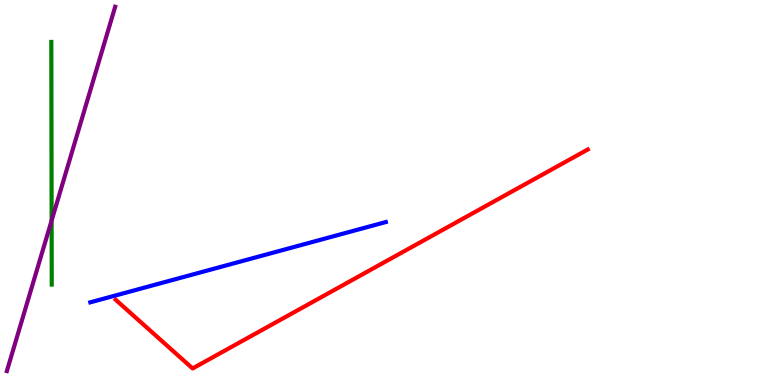[{'lines': ['blue', 'red'], 'intersections': []}, {'lines': ['green', 'red'], 'intersections': []}, {'lines': ['purple', 'red'], 'intersections': []}, {'lines': ['blue', 'green'], 'intersections': []}, {'lines': ['blue', 'purple'], 'intersections': []}, {'lines': ['green', 'purple'], 'intersections': [{'x': 0.666, 'y': 4.27}]}]